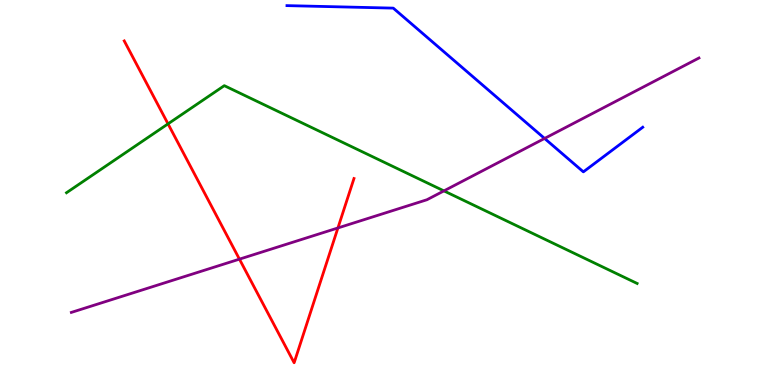[{'lines': ['blue', 'red'], 'intersections': []}, {'lines': ['green', 'red'], 'intersections': [{'x': 2.17, 'y': 6.78}]}, {'lines': ['purple', 'red'], 'intersections': [{'x': 3.09, 'y': 3.27}, {'x': 4.36, 'y': 4.08}]}, {'lines': ['blue', 'green'], 'intersections': []}, {'lines': ['blue', 'purple'], 'intersections': [{'x': 7.03, 'y': 6.4}]}, {'lines': ['green', 'purple'], 'intersections': [{'x': 5.73, 'y': 5.04}]}]